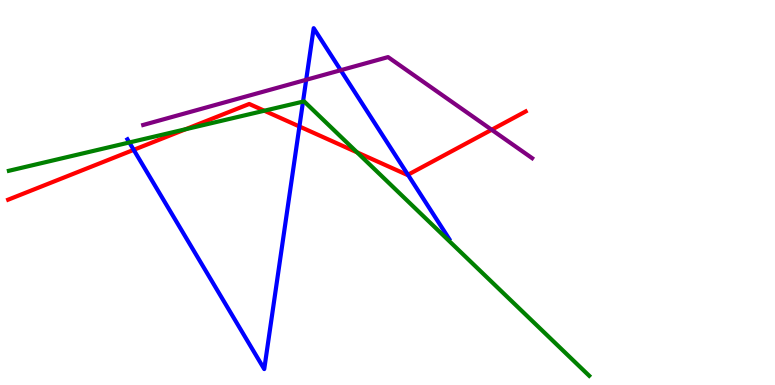[{'lines': ['blue', 'red'], 'intersections': [{'x': 1.73, 'y': 6.11}, {'x': 3.86, 'y': 6.71}, {'x': 5.26, 'y': 5.46}]}, {'lines': ['green', 'red'], 'intersections': [{'x': 2.39, 'y': 6.64}, {'x': 3.41, 'y': 7.12}, {'x': 4.61, 'y': 6.04}]}, {'lines': ['purple', 'red'], 'intersections': [{'x': 6.34, 'y': 6.63}]}, {'lines': ['blue', 'green'], 'intersections': [{'x': 1.67, 'y': 6.3}, {'x': 3.91, 'y': 7.36}]}, {'lines': ['blue', 'purple'], 'intersections': [{'x': 3.95, 'y': 7.93}, {'x': 4.4, 'y': 8.18}]}, {'lines': ['green', 'purple'], 'intersections': []}]